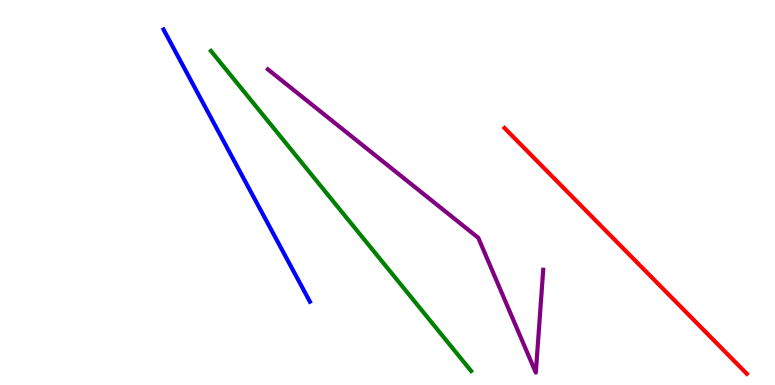[{'lines': ['blue', 'red'], 'intersections': []}, {'lines': ['green', 'red'], 'intersections': []}, {'lines': ['purple', 'red'], 'intersections': []}, {'lines': ['blue', 'green'], 'intersections': []}, {'lines': ['blue', 'purple'], 'intersections': []}, {'lines': ['green', 'purple'], 'intersections': []}]